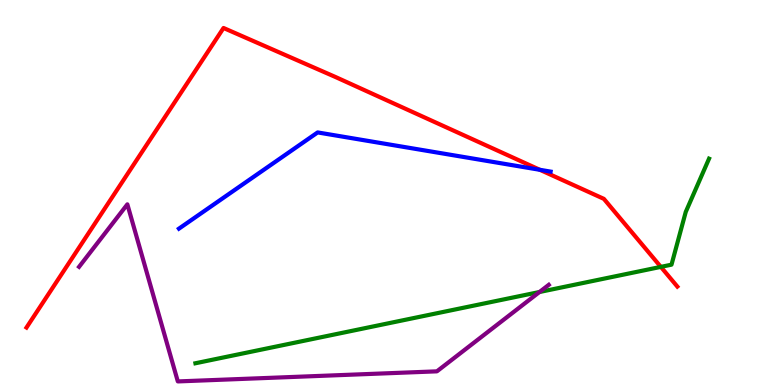[{'lines': ['blue', 'red'], 'intersections': [{'x': 6.97, 'y': 5.59}]}, {'lines': ['green', 'red'], 'intersections': [{'x': 8.53, 'y': 3.07}]}, {'lines': ['purple', 'red'], 'intersections': []}, {'lines': ['blue', 'green'], 'intersections': []}, {'lines': ['blue', 'purple'], 'intersections': []}, {'lines': ['green', 'purple'], 'intersections': [{'x': 6.96, 'y': 2.42}]}]